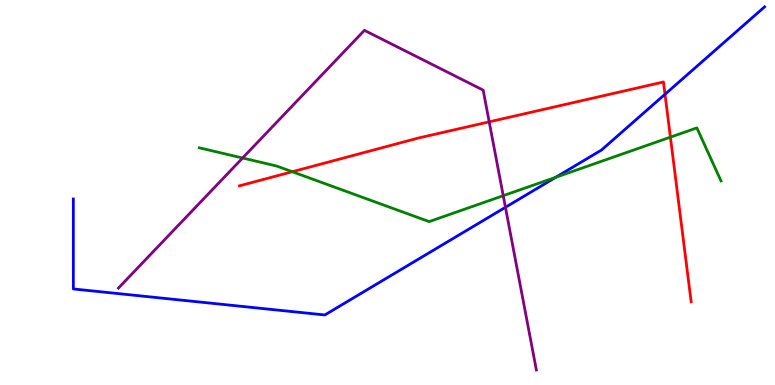[{'lines': ['blue', 'red'], 'intersections': [{'x': 8.58, 'y': 7.55}]}, {'lines': ['green', 'red'], 'intersections': [{'x': 3.77, 'y': 5.54}, {'x': 8.65, 'y': 6.44}]}, {'lines': ['purple', 'red'], 'intersections': [{'x': 6.31, 'y': 6.84}]}, {'lines': ['blue', 'green'], 'intersections': [{'x': 7.17, 'y': 5.39}]}, {'lines': ['blue', 'purple'], 'intersections': [{'x': 6.52, 'y': 4.62}]}, {'lines': ['green', 'purple'], 'intersections': [{'x': 3.13, 'y': 5.9}, {'x': 6.49, 'y': 4.92}]}]